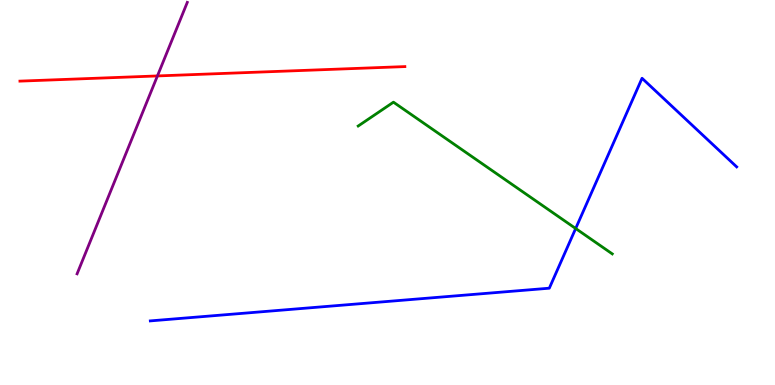[{'lines': ['blue', 'red'], 'intersections': []}, {'lines': ['green', 'red'], 'intersections': []}, {'lines': ['purple', 'red'], 'intersections': [{'x': 2.03, 'y': 8.03}]}, {'lines': ['blue', 'green'], 'intersections': [{'x': 7.43, 'y': 4.06}]}, {'lines': ['blue', 'purple'], 'intersections': []}, {'lines': ['green', 'purple'], 'intersections': []}]